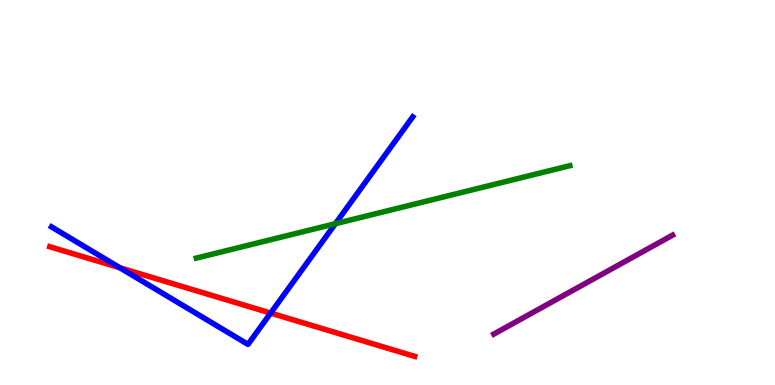[{'lines': ['blue', 'red'], 'intersections': [{'x': 1.55, 'y': 3.04}, {'x': 3.49, 'y': 1.87}]}, {'lines': ['green', 'red'], 'intersections': []}, {'lines': ['purple', 'red'], 'intersections': []}, {'lines': ['blue', 'green'], 'intersections': [{'x': 4.33, 'y': 4.19}]}, {'lines': ['blue', 'purple'], 'intersections': []}, {'lines': ['green', 'purple'], 'intersections': []}]